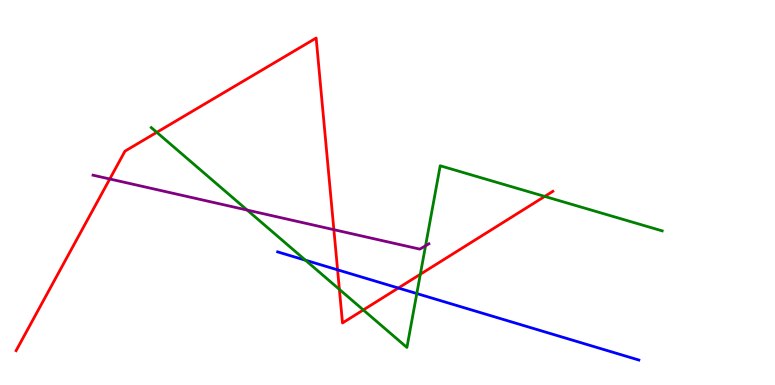[{'lines': ['blue', 'red'], 'intersections': [{'x': 4.36, 'y': 2.99}, {'x': 5.14, 'y': 2.52}]}, {'lines': ['green', 'red'], 'intersections': [{'x': 2.02, 'y': 6.56}, {'x': 4.38, 'y': 2.48}, {'x': 4.69, 'y': 1.95}, {'x': 5.42, 'y': 2.88}, {'x': 7.03, 'y': 4.9}]}, {'lines': ['purple', 'red'], 'intersections': [{'x': 1.42, 'y': 5.35}, {'x': 4.31, 'y': 4.03}]}, {'lines': ['blue', 'green'], 'intersections': [{'x': 3.94, 'y': 3.24}, {'x': 5.38, 'y': 2.38}]}, {'lines': ['blue', 'purple'], 'intersections': []}, {'lines': ['green', 'purple'], 'intersections': [{'x': 3.19, 'y': 4.54}, {'x': 5.49, 'y': 3.62}]}]